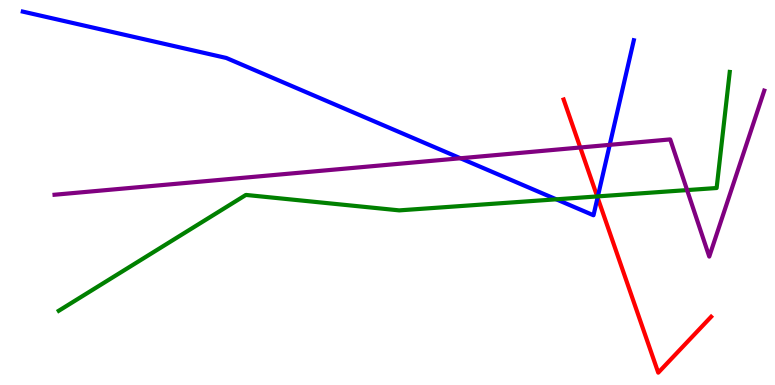[{'lines': ['blue', 'red'], 'intersections': [{'x': 7.71, 'y': 4.87}]}, {'lines': ['green', 'red'], 'intersections': [{'x': 7.71, 'y': 4.9}]}, {'lines': ['purple', 'red'], 'intersections': [{'x': 7.49, 'y': 6.17}]}, {'lines': ['blue', 'green'], 'intersections': [{'x': 7.18, 'y': 4.82}, {'x': 7.71, 'y': 4.9}]}, {'lines': ['blue', 'purple'], 'intersections': [{'x': 5.94, 'y': 5.89}, {'x': 7.87, 'y': 6.24}]}, {'lines': ['green', 'purple'], 'intersections': [{'x': 8.87, 'y': 5.06}]}]